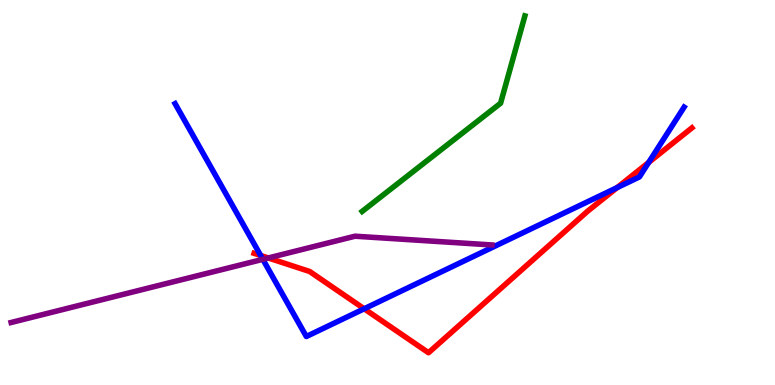[{'lines': ['blue', 'red'], 'intersections': [{'x': 3.36, 'y': 3.36}, {'x': 4.7, 'y': 1.98}, {'x': 7.96, 'y': 5.13}, {'x': 8.37, 'y': 5.78}]}, {'lines': ['green', 'red'], 'intersections': []}, {'lines': ['purple', 'red'], 'intersections': [{'x': 3.46, 'y': 3.3}]}, {'lines': ['blue', 'green'], 'intersections': []}, {'lines': ['blue', 'purple'], 'intersections': [{'x': 3.39, 'y': 3.26}]}, {'lines': ['green', 'purple'], 'intersections': []}]